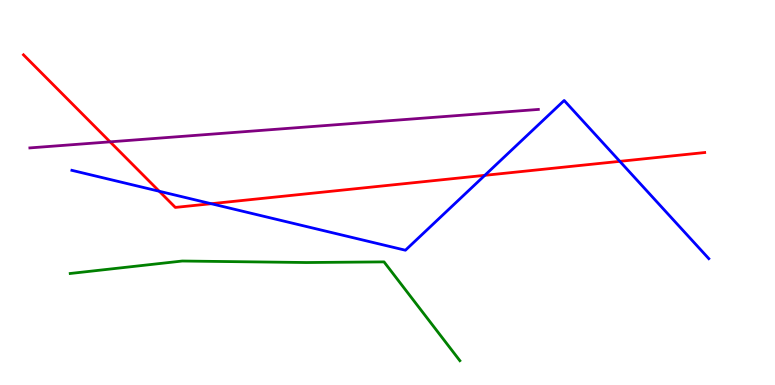[{'lines': ['blue', 'red'], 'intersections': [{'x': 2.05, 'y': 5.03}, {'x': 2.73, 'y': 4.71}, {'x': 6.26, 'y': 5.45}, {'x': 8.0, 'y': 5.81}]}, {'lines': ['green', 'red'], 'intersections': []}, {'lines': ['purple', 'red'], 'intersections': [{'x': 1.42, 'y': 6.32}]}, {'lines': ['blue', 'green'], 'intersections': []}, {'lines': ['blue', 'purple'], 'intersections': []}, {'lines': ['green', 'purple'], 'intersections': []}]